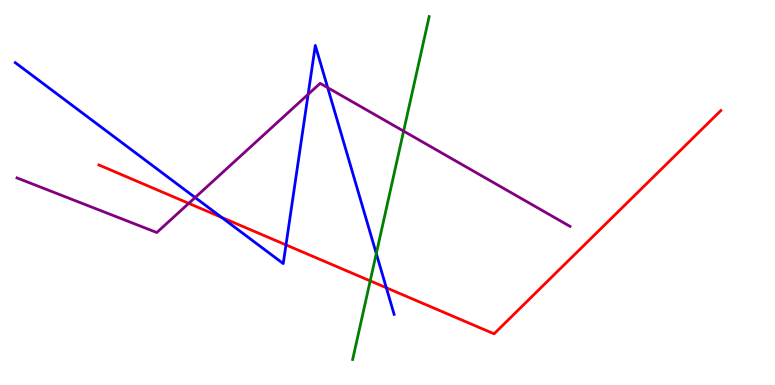[{'lines': ['blue', 'red'], 'intersections': [{'x': 2.86, 'y': 4.35}, {'x': 3.69, 'y': 3.64}, {'x': 4.98, 'y': 2.53}]}, {'lines': ['green', 'red'], 'intersections': [{'x': 4.78, 'y': 2.7}]}, {'lines': ['purple', 'red'], 'intersections': [{'x': 2.44, 'y': 4.72}]}, {'lines': ['blue', 'green'], 'intersections': [{'x': 4.86, 'y': 3.41}]}, {'lines': ['blue', 'purple'], 'intersections': [{'x': 2.52, 'y': 4.87}, {'x': 3.98, 'y': 7.55}, {'x': 4.23, 'y': 7.72}]}, {'lines': ['green', 'purple'], 'intersections': [{'x': 5.21, 'y': 6.59}]}]